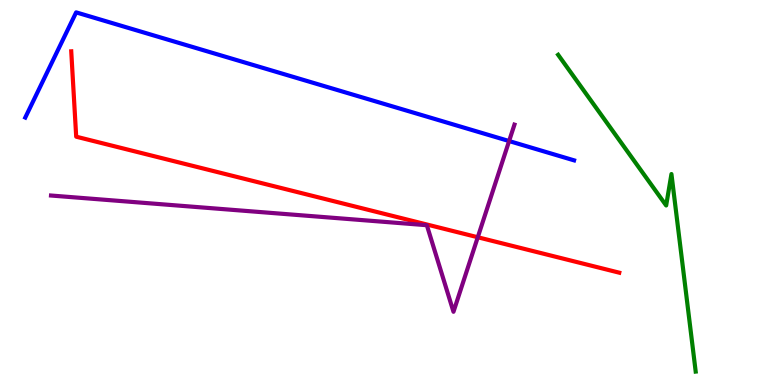[{'lines': ['blue', 'red'], 'intersections': []}, {'lines': ['green', 'red'], 'intersections': []}, {'lines': ['purple', 'red'], 'intersections': [{'x': 6.16, 'y': 3.84}]}, {'lines': ['blue', 'green'], 'intersections': []}, {'lines': ['blue', 'purple'], 'intersections': [{'x': 6.57, 'y': 6.34}]}, {'lines': ['green', 'purple'], 'intersections': []}]